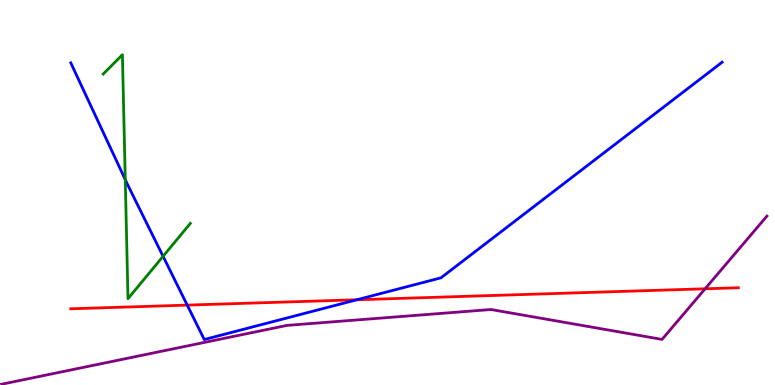[{'lines': ['blue', 'red'], 'intersections': [{'x': 2.42, 'y': 2.07}, {'x': 4.6, 'y': 2.21}]}, {'lines': ['green', 'red'], 'intersections': []}, {'lines': ['purple', 'red'], 'intersections': [{'x': 9.1, 'y': 2.5}]}, {'lines': ['blue', 'green'], 'intersections': [{'x': 1.62, 'y': 5.33}, {'x': 2.1, 'y': 3.34}]}, {'lines': ['blue', 'purple'], 'intersections': []}, {'lines': ['green', 'purple'], 'intersections': []}]